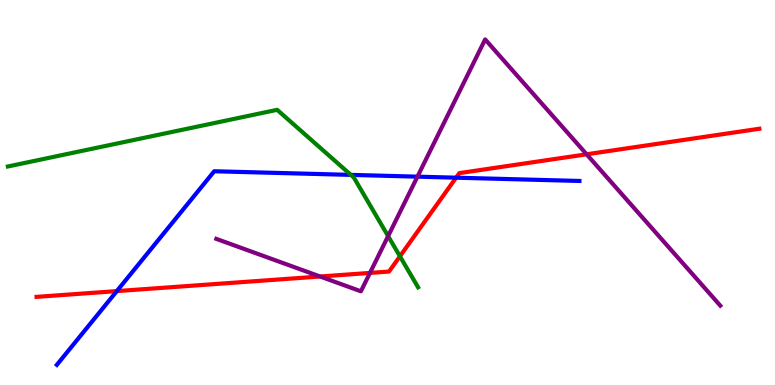[{'lines': ['blue', 'red'], 'intersections': [{'x': 1.51, 'y': 2.44}, {'x': 5.89, 'y': 5.38}]}, {'lines': ['green', 'red'], 'intersections': [{'x': 5.16, 'y': 3.34}]}, {'lines': ['purple', 'red'], 'intersections': [{'x': 4.13, 'y': 2.82}, {'x': 4.77, 'y': 2.91}, {'x': 7.57, 'y': 5.99}]}, {'lines': ['blue', 'green'], 'intersections': [{'x': 4.53, 'y': 5.46}]}, {'lines': ['blue', 'purple'], 'intersections': [{'x': 5.39, 'y': 5.41}]}, {'lines': ['green', 'purple'], 'intersections': [{'x': 5.01, 'y': 3.87}]}]